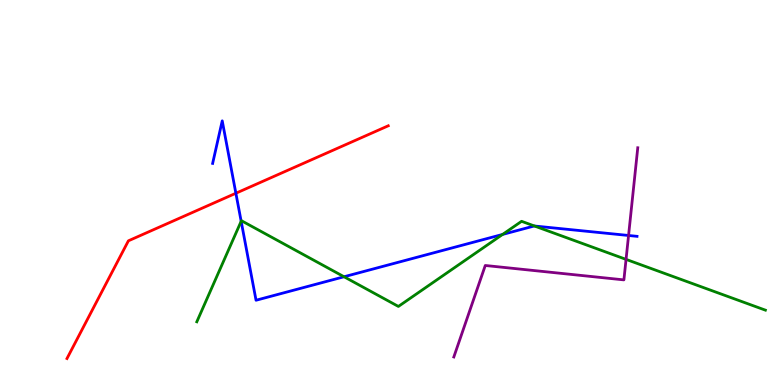[{'lines': ['blue', 'red'], 'intersections': [{'x': 3.04, 'y': 4.98}]}, {'lines': ['green', 'red'], 'intersections': []}, {'lines': ['purple', 'red'], 'intersections': []}, {'lines': ['blue', 'green'], 'intersections': [{'x': 3.11, 'y': 4.25}, {'x': 4.44, 'y': 2.81}, {'x': 6.49, 'y': 3.91}, {'x': 6.9, 'y': 4.13}]}, {'lines': ['blue', 'purple'], 'intersections': [{'x': 8.11, 'y': 3.88}]}, {'lines': ['green', 'purple'], 'intersections': [{'x': 8.08, 'y': 3.26}]}]